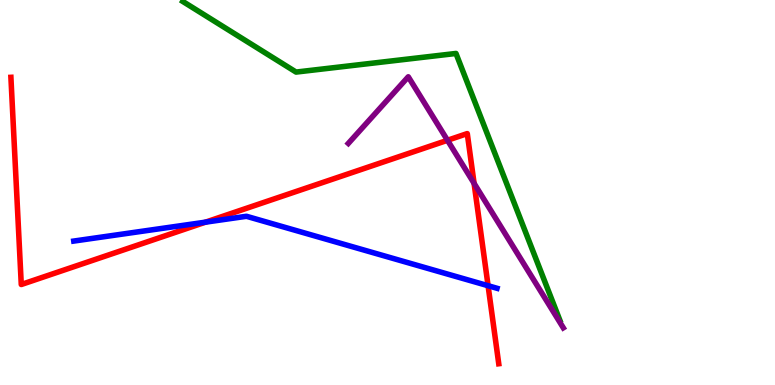[{'lines': ['blue', 'red'], 'intersections': [{'x': 2.65, 'y': 4.23}, {'x': 6.3, 'y': 2.58}]}, {'lines': ['green', 'red'], 'intersections': []}, {'lines': ['purple', 'red'], 'intersections': [{'x': 5.77, 'y': 6.36}, {'x': 6.12, 'y': 5.24}]}, {'lines': ['blue', 'green'], 'intersections': []}, {'lines': ['blue', 'purple'], 'intersections': []}, {'lines': ['green', 'purple'], 'intersections': []}]